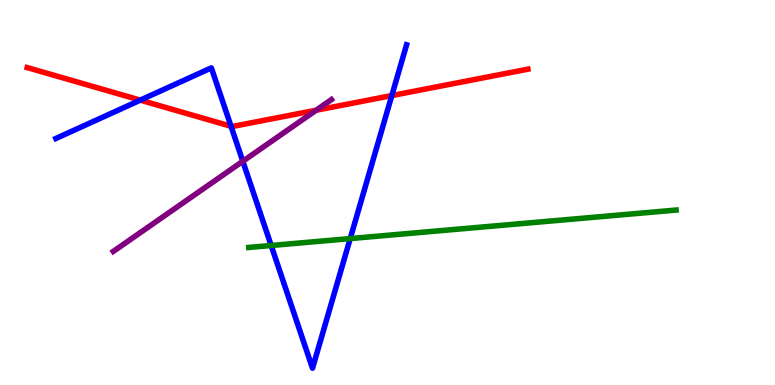[{'lines': ['blue', 'red'], 'intersections': [{'x': 1.81, 'y': 7.4}, {'x': 2.98, 'y': 6.72}, {'x': 5.06, 'y': 7.52}]}, {'lines': ['green', 'red'], 'intersections': []}, {'lines': ['purple', 'red'], 'intersections': [{'x': 4.08, 'y': 7.14}]}, {'lines': ['blue', 'green'], 'intersections': [{'x': 3.5, 'y': 3.62}, {'x': 4.52, 'y': 3.8}]}, {'lines': ['blue', 'purple'], 'intersections': [{'x': 3.13, 'y': 5.81}]}, {'lines': ['green', 'purple'], 'intersections': []}]